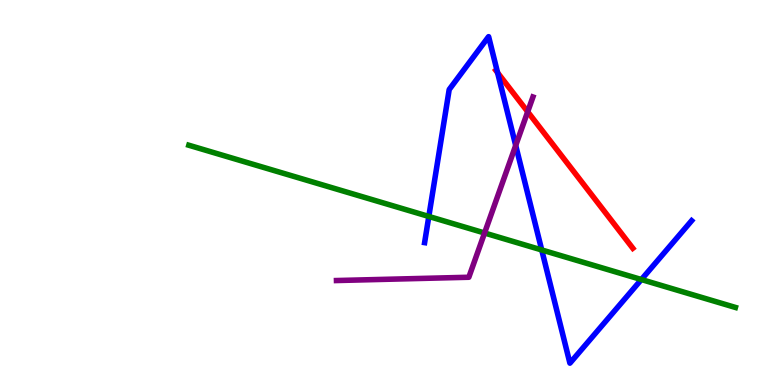[{'lines': ['blue', 'red'], 'intersections': [{'x': 6.42, 'y': 8.11}]}, {'lines': ['green', 'red'], 'intersections': []}, {'lines': ['purple', 'red'], 'intersections': [{'x': 6.81, 'y': 7.1}]}, {'lines': ['blue', 'green'], 'intersections': [{'x': 5.53, 'y': 4.38}, {'x': 6.99, 'y': 3.51}, {'x': 8.28, 'y': 2.74}]}, {'lines': ['blue', 'purple'], 'intersections': [{'x': 6.65, 'y': 6.22}]}, {'lines': ['green', 'purple'], 'intersections': [{'x': 6.25, 'y': 3.95}]}]